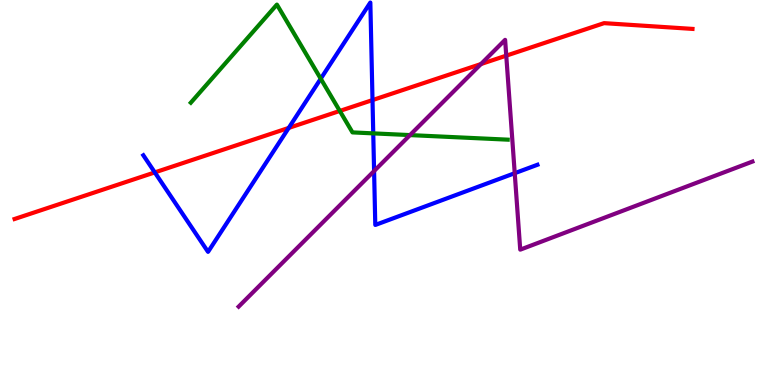[{'lines': ['blue', 'red'], 'intersections': [{'x': 2.0, 'y': 5.52}, {'x': 3.73, 'y': 6.68}, {'x': 4.81, 'y': 7.4}]}, {'lines': ['green', 'red'], 'intersections': [{'x': 4.38, 'y': 7.12}]}, {'lines': ['purple', 'red'], 'intersections': [{'x': 6.21, 'y': 8.34}, {'x': 6.53, 'y': 8.55}]}, {'lines': ['blue', 'green'], 'intersections': [{'x': 4.14, 'y': 7.96}, {'x': 4.82, 'y': 6.54}]}, {'lines': ['blue', 'purple'], 'intersections': [{'x': 4.83, 'y': 5.56}, {'x': 6.64, 'y': 5.5}]}, {'lines': ['green', 'purple'], 'intersections': [{'x': 5.29, 'y': 6.49}]}]